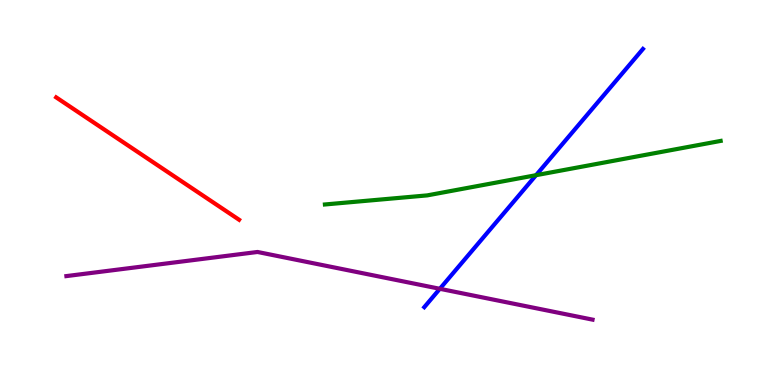[{'lines': ['blue', 'red'], 'intersections': []}, {'lines': ['green', 'red'], 'intersections': []}, {'lines': ['purple', 'red'], 'intersections': []}, {'lines': ['blue', 'green'], 'intersections': [{'x': 6.92, 'y': 5.45}]}, {'lines': ['blue', 'purple'], 'intersections': [{'x': 5.68, 'y': 2.5}]}, {'lines': ['green', 'purple'], 'intersections': []}]